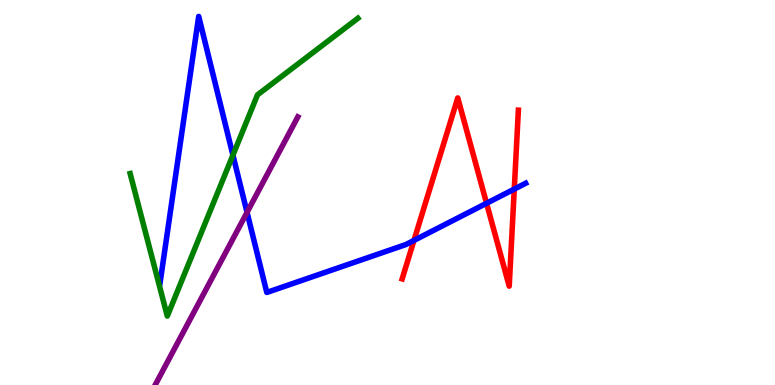[{'lines': ['blue', 'red'], 'intersections': [{'x': 5.34, 'y': 3.76}, {'x': 6.28, 'y': 4.72}, {'x': 6.64, 'y': 5.09}]}, {'lines': ['green', 'red'], 'intersections': []}, {'lines': ['purple', 'red'], 'intersections': []}, {'lines': ['blue', 'green'], 'intersections': [{'x': 3.01, 'y': 5.97}]}, {'lines': ['blue', 'purple'], 'intersections': [{'x': 3.19, 'y': 4.48}]}, {'lines': ['green', 'purple'], 'intersections': []}]